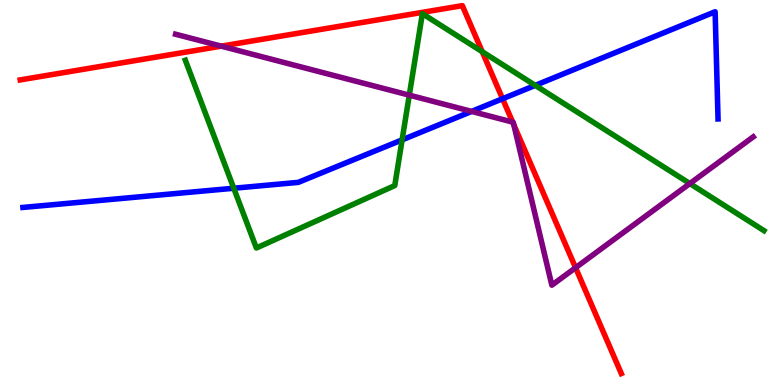[{'lines': ['blue', 'red'], 'intersections': [{'x': 6.48, 'y': 7.43}]}, {'lines': ['green', 'red'], 'intersections': [{'x': 6.22, 'y': 8.66}]}, {'lines': ['purple', 'red'], 'intersections': [{'x': 2.85, 'y': 8.8}, {'x': 6.61, 'y': 6.83}, {'x': 6.63, 'y': 6.76}, {'x': 7.43, 'y': 3.05}]}, {'lines': ['blue', 'green'], 'intersections': [{'x': 3.02, 'y': 5.11}, {'x': 5.19, 'y': 6.37}, {'x': 6.91, 'y': 7.78}]}, {'lines': ['blue', 'purple'], 'intersections': [{'x': 6.09, 'y': 7.11}]}, {'lines': ['green', 'purple'], 'intersections': [{'x': 5.28, 'y': 7.53}, {'x': 8.9, 'y': 5.23}]}]